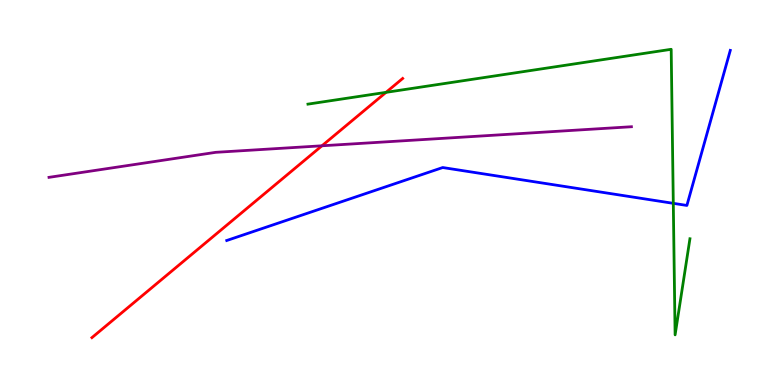[{'lines': ['blue', 'red'], 'intersections': []}, {'lines': ['green', 'red'], 'intersections': [{'x': 4.98, 'y': 7.6}]}, {'lines': ['purple', 'red'], 'intersections': [{'x': 4.15, 'y': 6.21}]}, {'lines': ['blue', 'green'], 'intersections': [{'x': 8.69, 'y': 4.72}]}, {'lines': ['blue', 'purple'], 'intersections': []}, {'lines': ['green', 'purple'], 'intersections': []}]